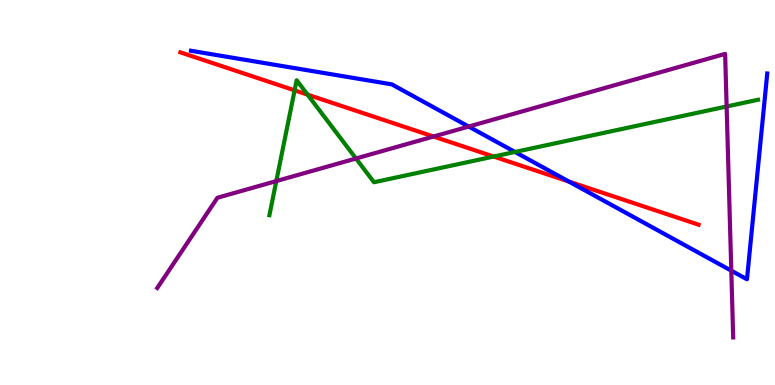[{'lines': ['blue', 'red'], 'intersections': [{'x': 7.34, 'y': 5.28}]}, {'lines': ['green', 'red'], 'intersections': [{'x': 3.8, 'y': 7.65}, {'x': 3.97, 'y': 7.54}, {'x': 6.37, 'y': 5.93}]}, {'lines': ['purple', 'red'], 'intersections': [{'x': 5.59, 'y': 6.45}]}, {'lines': ['blue', 'green'], 'intersections': [{'x': 6.64, 'y': 6.05}]}, {'lines': ['blue', 'purple'], 'intersections': [{'x': 6.05, 'y': 6.71}, {'x': 9.44, 'y': 2.97}]}, {'lines': ['green', 'purple'], 'intersections': [{'x': 3.57, 'y': 5.3}, {'x': 4.59, 'y': 5.88}, {'x': 9.38, 'y': 7.23}]}]